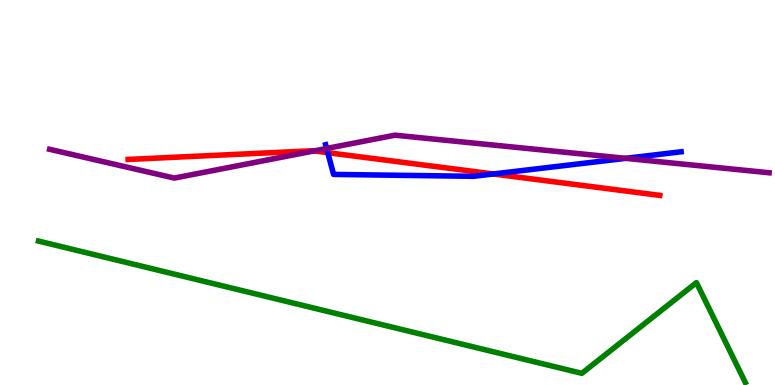[{'lines': ['blue', 'red'], 'intersections': [{'x': 4.23, 'y': 6.03}, {'x': 6.37, 'y': 5.48}]}, {'lines': ['green', 'red'], 'intersections': []}, {'lines': ['purple', 'red'], 'intersections': [{'x': 4.05, 'y': 6.08}]}, {'lines': ['blue', 'green'], 'intersections': []}, {'lines': ['blue', 'purple'], 'intersections': [{'x': 4.21, 'y': 6.14}, {'x': 8.07, 'y': 5.89}]}, {'lines': ['green', 'purple'], 'intersections': []}]